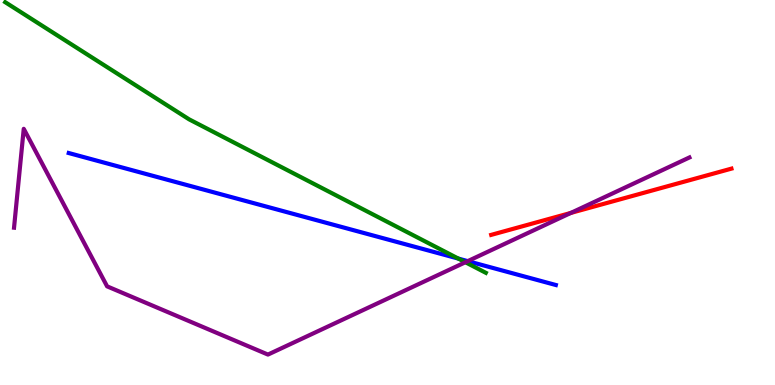[{'lines': ['blue', 'red'], 'intersections': []}, {'lines': ['green', 'red'], 'intersections': []}, {'lines': ['purple', 'red'], 'intersections': [{'x': 7.37, 'y': 4.47}]}, {'lines': ['blue', 'green'], 'intersections': [{'x': 5.91, 'y': 3.28}]}, {'lines': ['blue', 'purple'], 'intersections': [{'x': 6.04, 'y': 3.22}]}, {'lines': ['green', 'purple'], 'intersections': [{'x': 6.01, 'y': 3.19}]}]